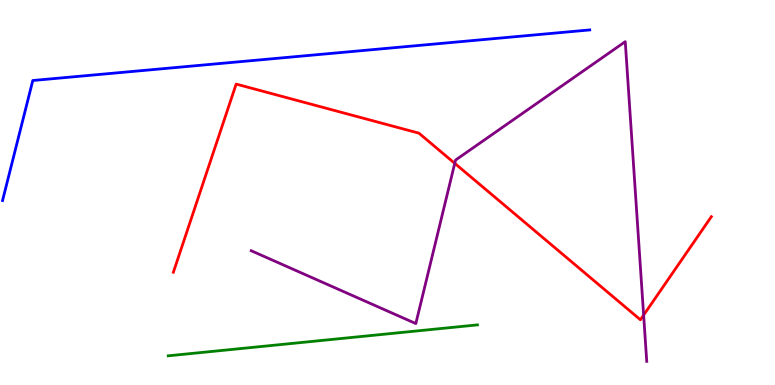[{'lines': ['blue', 'red'], 'intersections': []}, {'lines': ['green', 'red'], 'intersections': []}, {'lines': ['purple', 'red'], 'intersections': [{'x': 5.87, 'y': 5.76}, {'x': 8.3, 'y': 1.82}]}, {'lines': ['blue', 'green'], 'intersections': []}, {'lines': ['blue', 'purple'], 'intersections': []}, {'lines': ['green', 'purple'], 'intersections': []}]